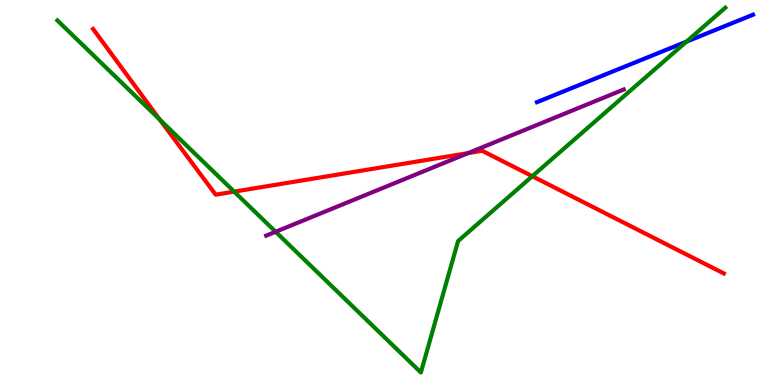[{'lines': ['blue', 'red'], 'intersections': []}, {'lines': ['green', 'red'], 'intersections': [{'x': 2.06, 'y': 6.9}, {'x': 3.02, 'y': 5.02}, {'x': 6.87, 'y': 5.42}]}, {'lines': ['purple', 'red'], 'intersections': [{'x': 6.04, 'y': 6.02}]}, {'lines': ['blue', 'green'], 'intersections': [{'x': 8.86, 'y': 8.92}]}, {'lines': ['blue', 'purple'], 'intersections': []}, {'lines': ['green', 'purple'], 'intersections': [{'x': 3.56, 'y': 3.98}]}]